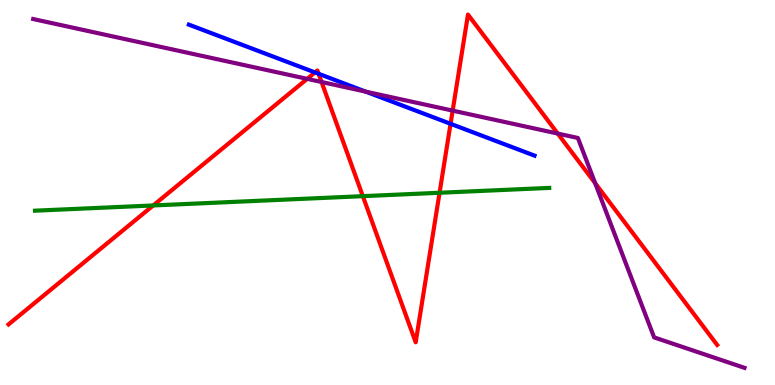[{'lines': ['blue', 'red'], 'intersections': [{'x': 4.06, 'y': 8.12}, {'x': 4.11, 'y': 8.08}, {'x': 5.81, 'y': 6.78}]}, {'lines': ['green', 'red'], 'intersections': [{'x': 1.98, 'y': 4.66}, {'x': 4.68, 'y': 4.9}, {'x': 5.67, 'y': 4.99}]}, {'lines': ['purple', 'red'], 'intersections': [{'x': 3.96, 'y': 7.95}, {'x': 4.15, 'y': 7.87}, {'x': 5.84, 'y': 7.13}, {'x': 7.2, 'y': 6.53}, {'x': 7.68, 'y': 5.24}]}, {'lines': ['blue', 'green'], 'intersections': []}, {'lines': ['blue', 'purple'], 'intersections': [{'x': 4.72, 'y': 7.62}]}, {'lines': ['green', 'purple'], 'intersections': []}]